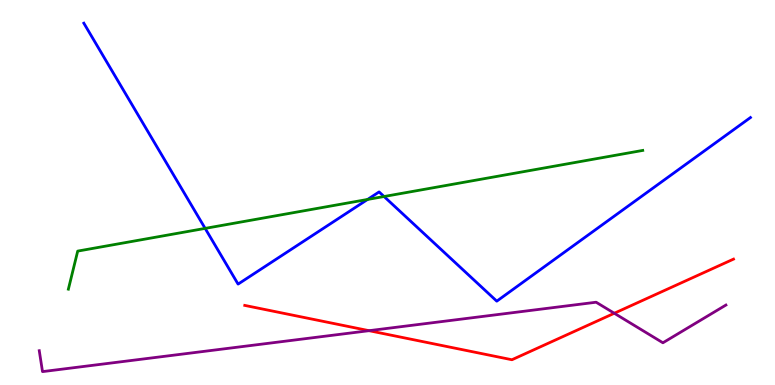[{'lines': ['blue', 'red'], 'intersections': []}, {'lines': ['green', 'red'], 'intersections': []}, {'lines': ['purple', 'red'], 'intersections': [{'x': 4.76, 'y': 1.41}, {'x': 7.93, 'y': 1.86}]}, {'lines': ['blue', 'green'], 'intersections': [{'x': 2.65, 'y': 4.07}, {'x': 4.74, 'y': 4.82}, {'x': 4.96, 'y': 4.9}]}, {'lines': ['blue', 'purple'], 'intersections': []}, {'lines': ['green', 'purple'], 'intersections': []}]